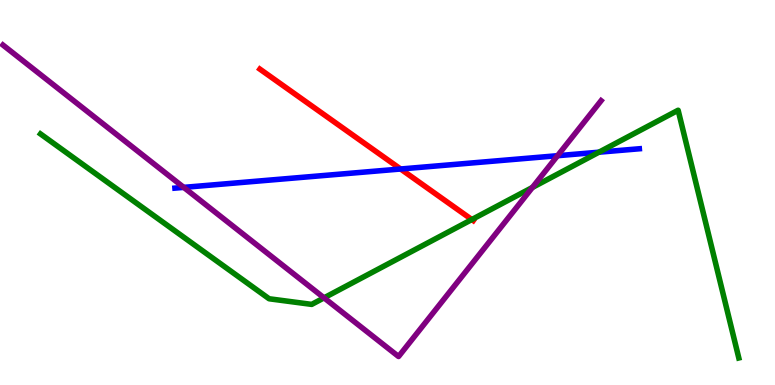[{'lines': ['blue', 'red'], 'intersections': [{'x': 5.17, 'y': 5.61}]}, {'lines': ['green', 'red'], 'intersections': [{'x': 6.09, 'y': 4.3}]}, {'lines': ['purple', 'red'], 'intersections': []}, {'lines': ['blue', 'green'], 'intersections': [{'x': 7.73, 'y': 6.05}]}, {'lines': ['blue', 'purple'], 'intersections': [{'x': 2.37, 'y': 5.13}, {'x': 7.19, 'y': 5.96}]}, {'lines': ['green', 'purple'], 'intersections': [{'x': 4.18, 'y': 2.26}, {'x': 6.87, 'y': 5.13}]}]